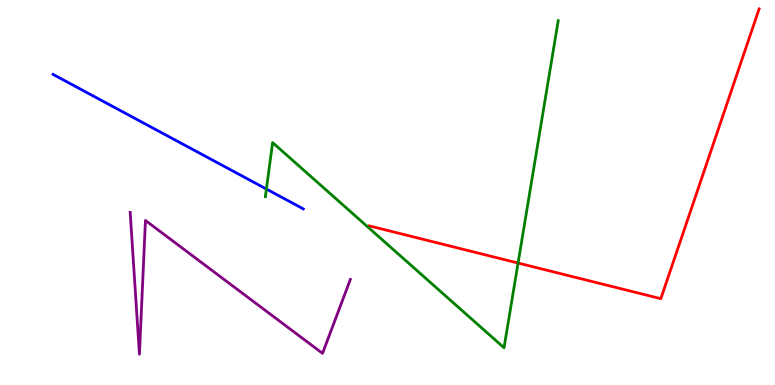[{'lines': ['blue', 'red'], 'intersections': []}, {'lines': ['green', 'red'], 'intersections': [{'x': 6.68, 'y': 3.17}]}, {'lines': ['purple', 'red'], 'intersections': []}, {'lines': ['blue', 'green'], 'intersections': [{'x': 3.44, 'y': 5.09}]}, {'lines': ['blue', 'purple'], 'intersections': []}, {'lines': ['green', 'purple'], 'intersections': []}]